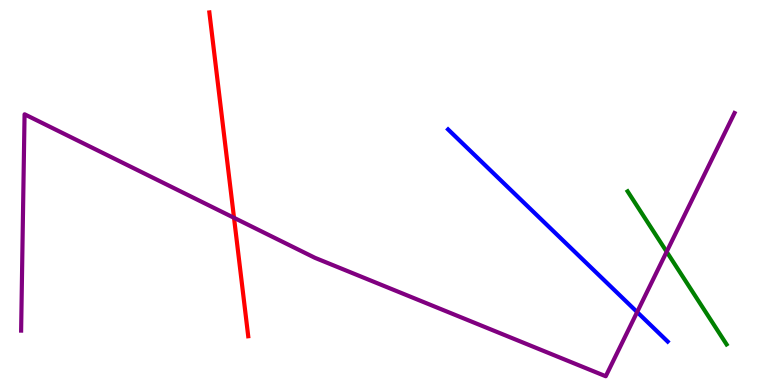[{'lines': ['blue', 'red'], 'intersections': []}, {'lines': ['green', 'red'], 'intersections': []}, {'lines': ['purple', 'red'], 'intersections': [{'x': 3.02, 'y': 4.34}]}, {'lines': ['blue', 'green'], 'intersections': []}, {'lines': ['blue', 'purple'], 'intersections': [{'x': 8.22, 'y': 1.89}]}, {'lines': ['green', 'purple'], 'intersections': [{'x': 8.6, 'y': 3.46}]}]